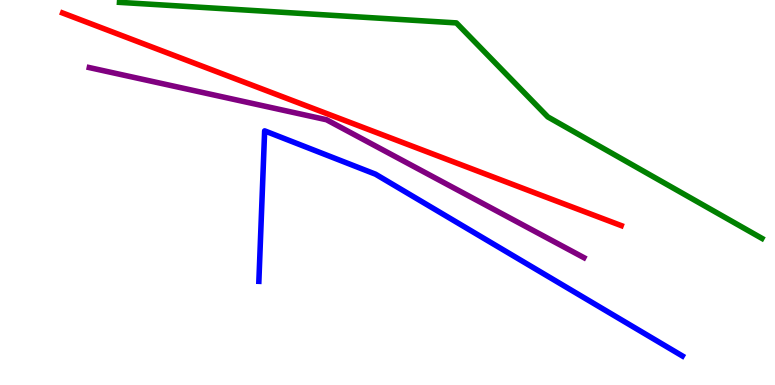[{'lines': ['blue', 'red'], 'intersections': []}, {'lines': ['green', 'red'], 'intersections': []}, {'lines': ['purple', 'red'], 'intersections': []}, {'lines': ['blue', 'green'], 'intersections': []}, {'lines': ['blue', 'purple'], 'intersections': []}, {'lines': ['green', 'purple'], 'intersections': []}]